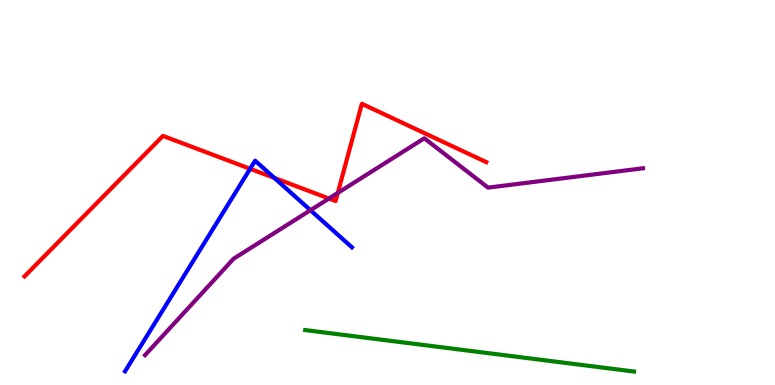[{'lines': ['blue', 'red'], 'intersections': [{'x': 3.23, 'y': 5.62}, {'x': 3.54, 'y': 5.38}]}, {'lines': ['green', 'red'], 'intersections': []}, {'lines': ['purple', 'red'], 'intersections': [{'x': 4.24, 'y': 4.84}, {'x': 4.36, 'y': 4.99}]}, {'lines': ['blue', 'green'], 'intersections': []}, {'lines': ['blue', 'purple'], 'intersections': [{'x': 4.01, 'y': 4.54}]}, {'lines': ['green', 'purple'], 'intersections': []}]